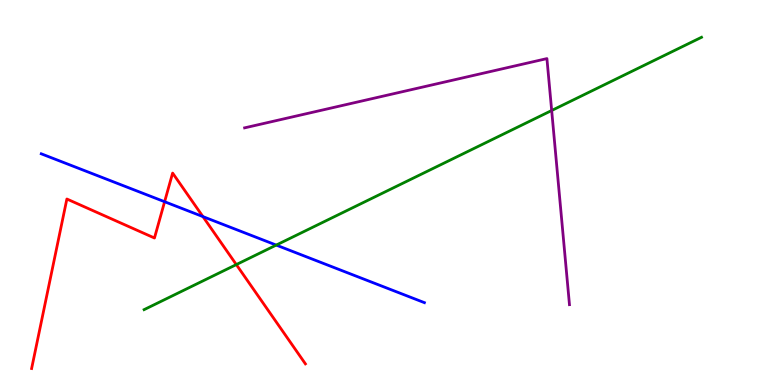[{'lines': ['blue', 'red'], 'intersections': [{'x': 2.12, 'y': 4.76}, {'x': 2.62, 'y': 4.37}]}, {'lines': ['green', 'red'], 'intersections': [{'x': 3.05, 'y': 3.13}]}, {'lines': ['purple', 'red'], 'intersections': []}, {'lines': ['blue', 'green'], 'intersections': [{'x': 3.56, 'y': 3.63}]}, {'lines': ['blue', 'purple'], 'intersections': []}, {'lines': ['green', 'purple'], 'intersections': [{'x': 7.12, 'y': 7.13}]}]